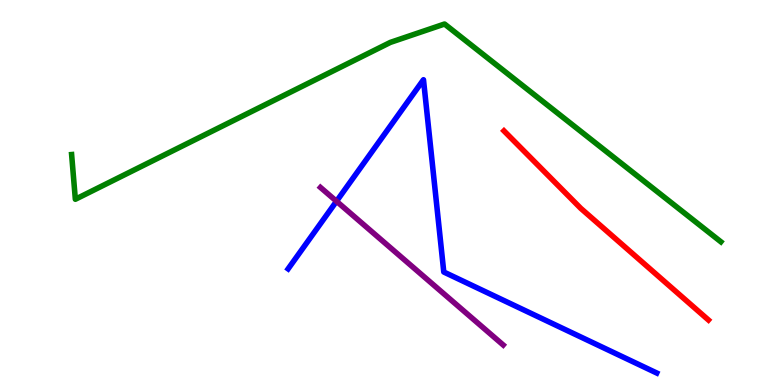[{'lines': ['blue', 'red'], 'intersections': []}, {'lines': ['green', 'red'], 'intersections': []}, {'lines': ['purple', 'red'], 'intersections': []}, {'lines': ['blue', 'green'], 'intersections': []}, {'lines': ['blue', 'purple'], 'intersections': [{'x': 4.34, 'y': 4.77}]}, {'lines': ['green', 'purple'], 'intersections': []}]